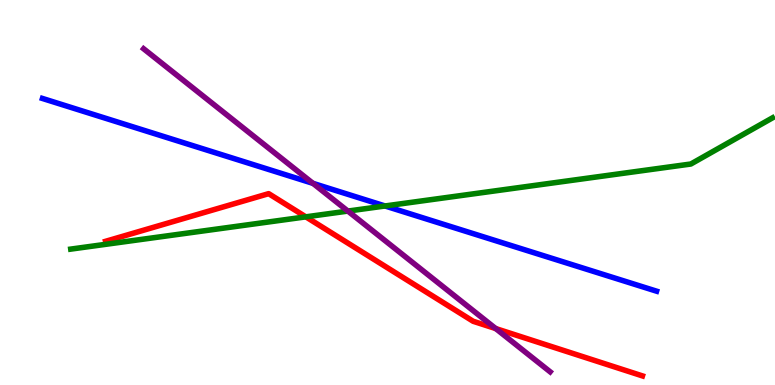[{'lines': ['blue', 'red'], 'intersections': []}, {'lines': ['green', 'red'], 'intersections': [{'x': 3.95, 'y': 4.37}]}, {'lines': ['purple', 'red'], 'intersections': [{'x': 6.4, 'y': 1.47}]}, {'lines': ['blue', 'green'], 'intersections': [{'x': 4.97, 'y': 4.65}]}, {'lines': ['blue', 'purple'], 'intersections': [{'x': 4.04, 'y': 5.24}]}, {'lines': ['green', 'purple'], 'intersections': [{'x': 4.49, 'y': 4.52}]}]